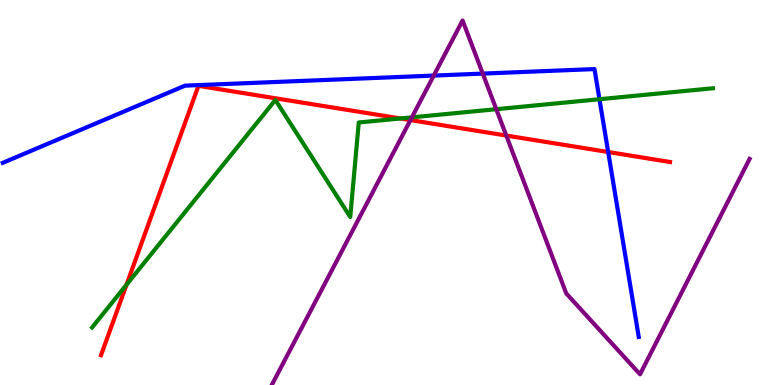[{'lines': ['blue', 'red'], 'intersections': [{'x': 7.85, 'y': 6.05}]}, {'lines': ['green', 'red'], 'intersections': [{'x': 1.63, 'y': 2.6}, {'x': 5.17, 'y': 6.92}]}, {'lines': ['purple', 'red'], 'intersections': [{'x': 5.3, 'y': 6.88}, {'x': 6.53, 'y': 6.48}]}, {'lines': ['blue', 'green'], 'intersections': [{'x': 7.73, 'y': 7.42}]}, {'lines': ['blue', 'purple'], 'intersections': [{'x': 5.6, 'y': 8.04}, {'x': 6.23, 'y': 8.09}]}, {'lines': ['green', 'purple'], 'intersections': [{'x': 5.31, 'y': 6.95}, {'x': 6.4, 'y': 7.16}]}]